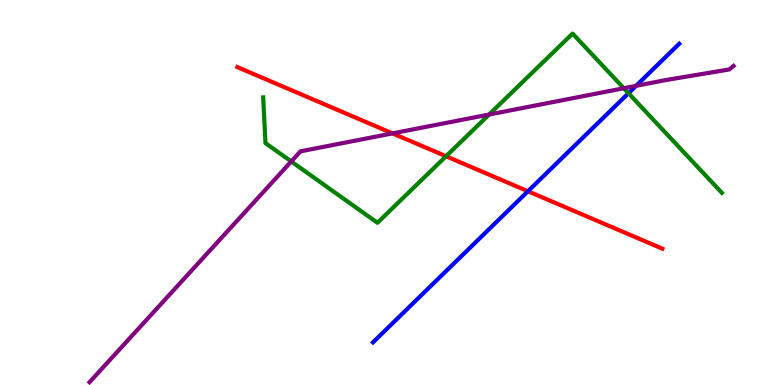[{'lines': ['blue', 'red'], 'intersections': [{'x': 6.81, 'y': 5.03}]}, {'lines': ['green', 'red'], 'intersections': [{'x': 5.76, 'y': 5.94}]}, {'lines': ['purple', 'red'], 'intersections': [{'x': 5.06, 'y': 6.54}]}, {'lines': ['blue', 'green'], 'intersections': [{'x': 8.11, 'y': 7.58}]}, {'lines': ['blue', 'purple'], 'intersections': [{'x': 8.21, 'y': 7.77}]}, {'lines': ['green', 'purple'], 'intersections': [{'x': 3.76, 'y': 5.81}, {'x': 6.31, 'y': 7.03}, {'x': 8.05, 'y': 7.71}]}]